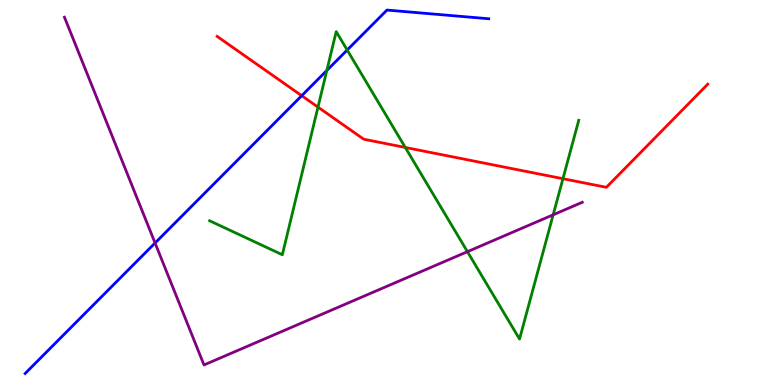[{'lines': ['blue', 'red'], 'intersections': [{'x': 3.89, 'y': 7.51}]}, {'lines': ['green', 'red'], 'intersections': [{'x': 4.1, 'y': 7.22}, {'x': 5.23, 'y': 6.17}, {'x': 7.26, 'y': 5.36}]}, {'lines': ['purple', 'red'], 'intersections': []}, {'lines': ['blue', 'green'], 'intersections': [{'x': 4.22, 'y': 8.17}, {'x': 4.48, 'y': 8.7}]}, {'lines': ['blue', 'purple'], 'intersections': [{'x': 2.0, 'y': 3.69}]}, {'lines': ['green', 'purple'], 'intersections': [{'x': 6.03, 'y': 3.46}, {'x': 7.14, 'y': 4.42}]}]